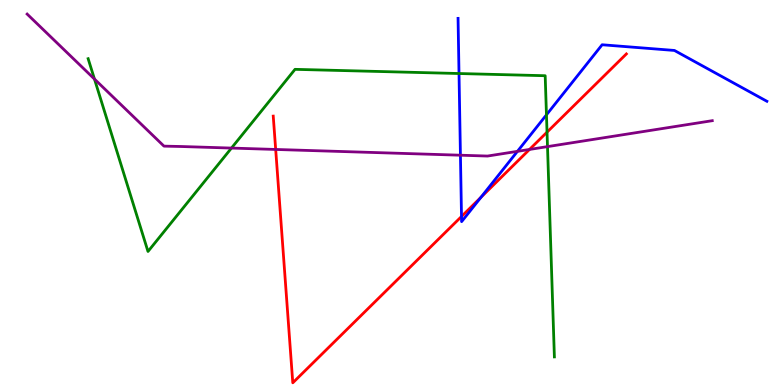[{'lines': ['blue', 'red'], 'intersections': [{'x': 5.95, 'y': 4.38}, {'x': 6.21, 'y': 4.87}]}, {'lines': ['green', 'red'], 'intersections': [{'x': 7.06, 'y': 6.57}]}, {'lines': ['purple', 'red'], 'intersections': [{'x': 3.56, 'y': 6.12}, {'x': 6.83, 'y': 6.12}]}, {'lines': ['blue', 'green'], 'intersections': [{'x': 5.92, 'y': 8.09}, {'x': 7.05, 'y': 7.02}]}, {'lines': ['blue', 'purple'], 'intersections': [{'x': 5.94, 'y': 5.97}, {'x': 6.68, 'y': 6.07}]}, {'lines': ['green', 'purple'], 'intersections': [{'x': 1.22, 'y': 7.95}, {'x': 2.99, 'y': 6.15}, {'x': 7.06, 'y': 6.19}]}]